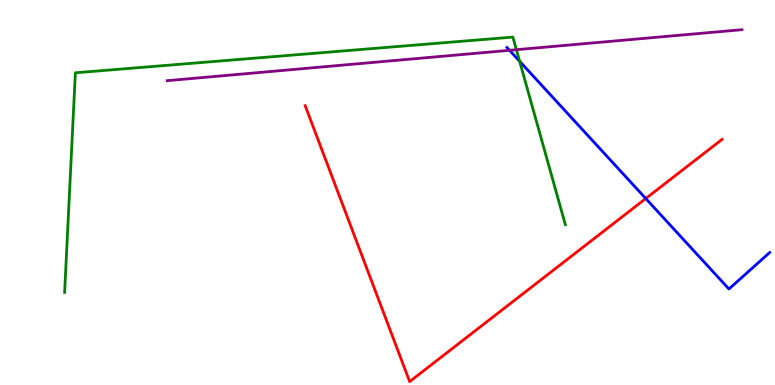[{'lines': ['blue', 'red'], 'intersections': [{'x': 8.33, 'y': 4.84}]}, {'lines': ['green', 'red'], 'intersections': []}, {'lines': ['purple', 'red'], 'intersections': []}, {'lines': ['blue', 'green'], 'intersections': [{'x': 6.7, 'y': 8.41}]}, {'lines': ['blue', 'purple'], 'intersections': [{'x': 6.57, 'y': 8.69}]}, {'lines': ['green', 'purple'], 'intersections': [{'x': 6.66, 'y': 8.71}]}]